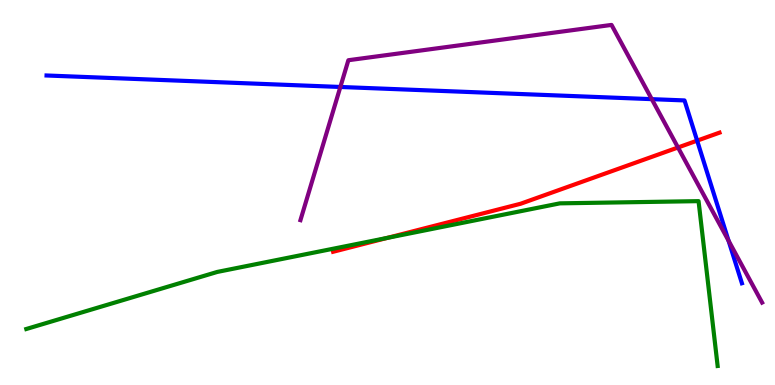[{'lines': ['blue', 'red'], 'intersections': [{'x': 9.0, 'y': 6.35}]}, {'lines': ['green', 'red'], 'intersections': [{'x': 5.0, 'y': 3.82}]}, {'lines': ['purple', 'red'], 'intersections': [{'x': 8.75, 'y': 6.17}]}, {'lines': ['blue', 'green'], 'intersections': []}, {'lines': ['blue', 'purple'], 'intersections': [{'x': 4.39, 'y': 7.74}, {'x': 8.41, 'y': 7.42}, {'x': 9.4, 'y': 3.75}]}, {'lines': ['green', 'purple'], 'intersections': []}]